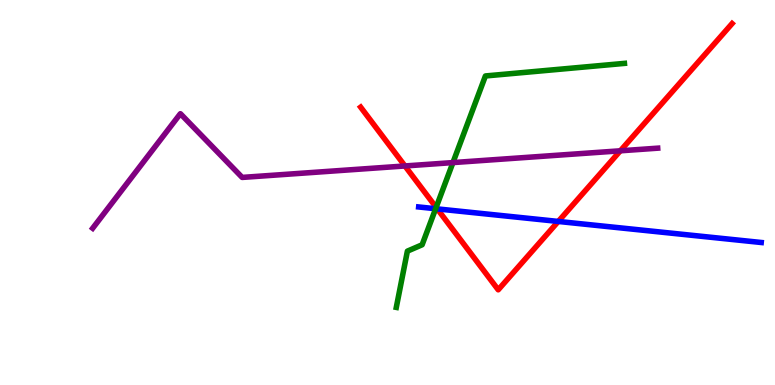[{'lines': ['blue', 'red'], 'intersections': [{'x': 5.64, 'y': 4.57}, {'x': 7.2, 'y': 4.25}]}, {'lines': ['green', 'red'], 'intersections': [{'x': 5.63, 'y': 4.61}]}, {'lines': ['purple', 'red'], 'intersections': [{'x': 5.23, 'y': 5.69}, {'x': 8.0, 'y': 6.08}]}, {'lines': ['blue', 'green'], 'intersections': [{'x': 5.62, 'y': 4.58}]}, {'lines': ['blue', 'purple'], 'intersections': []}, {'lines': ['green', 'purple'], 'intersections': [{'x': 5.84, 'y': 5.78}]}]